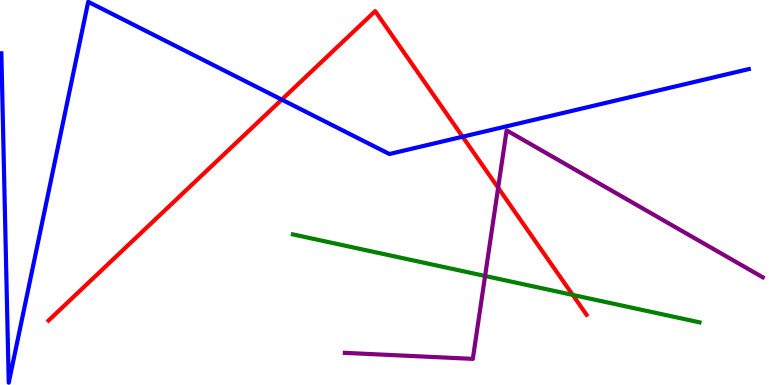[{'lines': ['blue', 'red'], 'intersections': [{'x': 3.64, 'y': 7.41}, {'x': 5.97, 'y': 6.45}]}, {'lines': ['green', 'red'], 'intersections': [{'x': 7.39, 'y': 2.34}]}, {'lines': ['purple', 'red'], 'intersections': [{'x': 6.43, 'y': 5.12}]}, {'lines': ['blue', 'green'], 'intersections': []}, {'lines': ['blue', 'purple'], 'intersections': []}, {'lines': ['green', 'purple'], 'intersections': [{'x': 6.26, 'y': 2.83}]}]